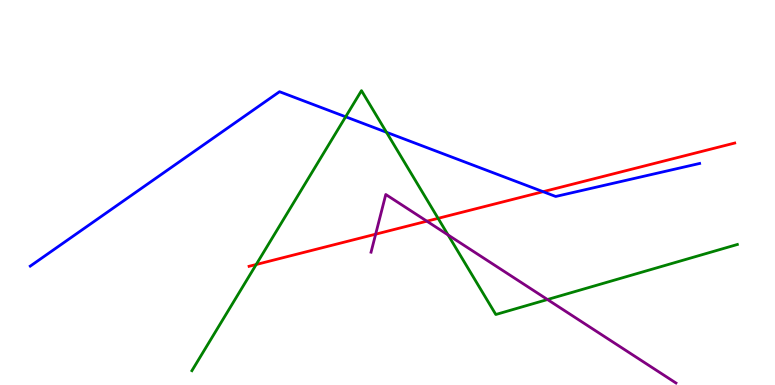[{'lines': ['blue', 'red'], 'intersections': [{'x': 7.01, 'y': 5.02}]}, {'lines': ['green', 'red'], 'intersections': [{'x': 3.31, 'y': 3.13}, {'x': 5.65, 'y': 4.33}]}, {'lines': ['purple', 'red'], 'intersections': [{'x': 4.85, 'y': 3.92}, {'x': 5.51, 'y': 4.25}]}, {'lines': ['blue', 'green'], 'intersections': [{'x': 4.46, 'y': 6.97}, {'x': 4.99, 'y': 6.56}]}, {'lines': ['blue', 'purple'], 'intersections': []}, {'lines': ['green', 'purple'], 'intersections': [{'x': 5.78, 'y': 3.9}, {'x': 7.06, 'y': 2.22}]}]